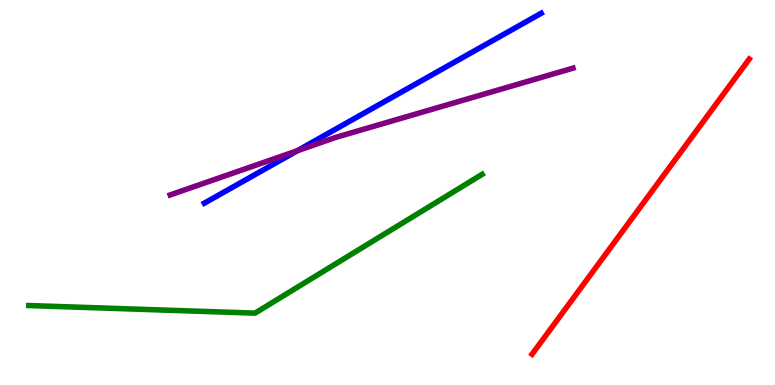[{'lines': ['blue', 'red'], 'intersections': []}, {'lines': ['green', 'red'], 'intersections': []}, {'lines': ['purple', 'red'], 'intersections': []}, {'lines': ['blue', 'green'], 'intersections': []}, {'lines': ['blue', 'purple'], 'intersections': [{'x': 3.84, 'y': 6.08}]}, {'lines': ['green', 'purple'], 'intersections': []}]